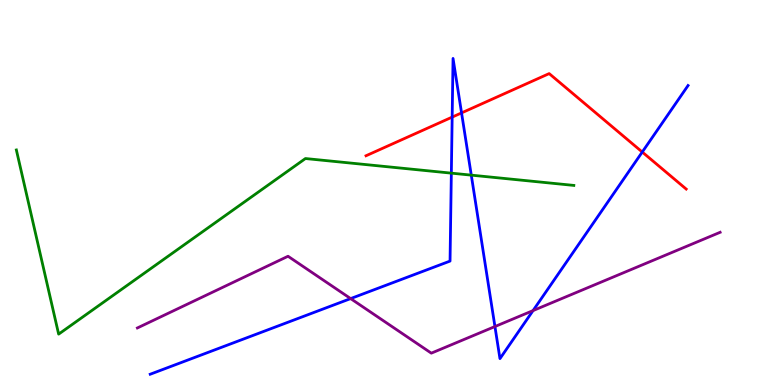[{'lines': ['blue', 'red'], 'intersections': [{'x': 5.83, 'y': 6.96}, {'x': 5.96, 'y': 7.07}, {'x': 8.29, 'y': 6.05}]}, {'lines': ['green', 'red'], 'intersections': []}, {'lines': ['purple', 'red'], 'intersections': []}, {'lines': ['blue', 'green'], 'intersections': [{'x': 5.82, 'y': 5.5}, {'x': 6.08, 'y': 5.45}]}, {'lines': ['blue', 'purple'], 'intersections': [{'x': 4.52, 'y': 2.24}, {'x': 6.39, 'y': 1.52}, {'x': 6.88, 'y': 1.93}]}, {'lines': ['green', 'purple'], 'intersections': []}]